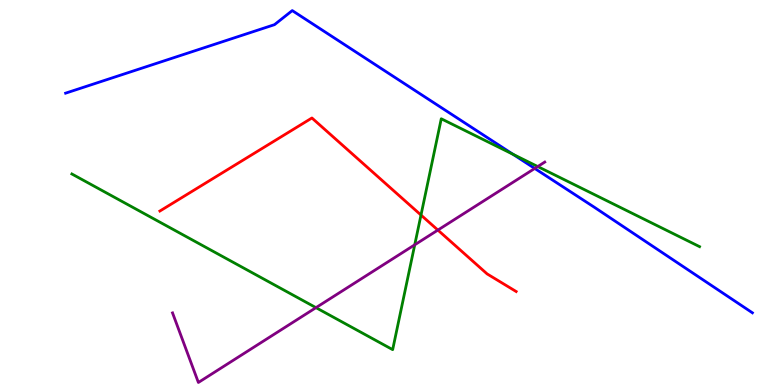[{'lines': ['blue', 'red'], 'intersections': []}, {'lines': ['green', 'red'], 'intersections': [{'x': 5.43, 'y': 4.41}]}, {'lines': ['purple', 'red'], 'intersections': [{'x': 5.65, 'y': 4.02}]}, {'lines': ['blue', 'green'], 'intersections': [{'x': 6.62, 'y': 5.99}]}, {'lines': ['blue', 'purple'], 'intersections': [{'x': 6.9, 'y': 5.62}]}, {'lines': ['green', 'purple'], 'intersections': [{'x': 4.08, 'y': 2.01}, {'x': 5.35, 'y': 3.64}, {'x': 6.94, 'y': 5.67}]}]